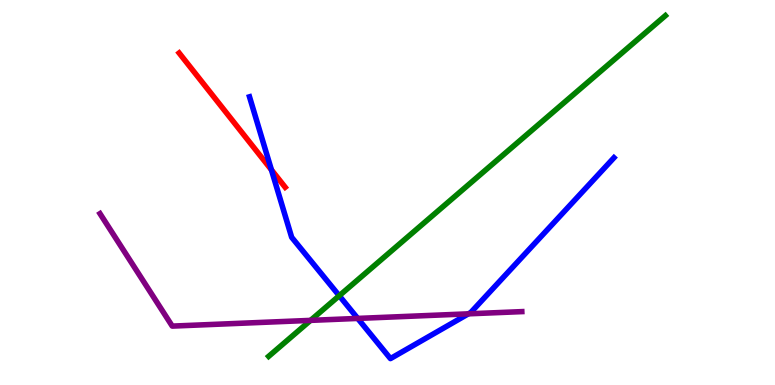[{'lines': ['blue', 'red'], 'intersections': [{'x': 3.5, 'y': 5.59}]}, {'lines': ['green', 'red'], 'intersections': []}, {'lines': ['purple', 'red'], 'intersections': []}, {'lines': ['blue', 'green'], 'intersections': [{'x': 4.38, 'y': 2.32}]}, {'lines': ['blue', 'purple'], 'intersections': [{'x': 4.62, 'y': 1.73}, {'x': 6.04, 'y': 1.85}]}, {'lines': ['green', 'purple'], 'intersections': [{'x': 4.01, 'y': 1.68}]}]